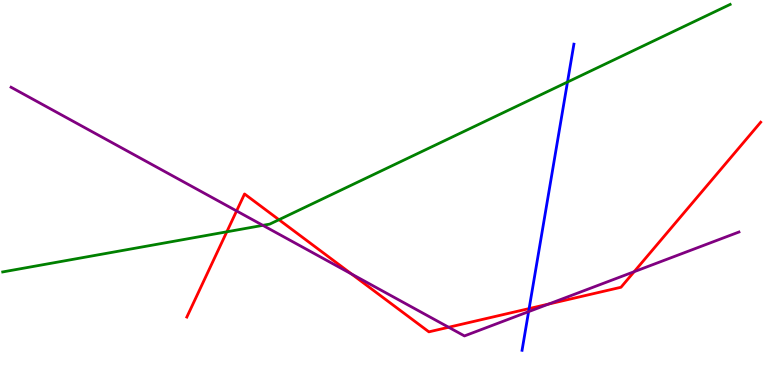[{'lines': ['blue', 'red'], 'intersections': [{'x': 6.83, 'y': 1.98}]}, {'lines': ['green', 'red'], 'intersections': [{'x': 2.93, 'y': 3.98}, {'x': 3.6, 'y': 4.29}]}, {'lines': ['purple', 'red'], 'intersections': [{'x': 3.05, 'y': 4.52}, {'x': 4.54, 'y': 2.88}, {'x': 5.79, 'y': 1.5}, {'x': 7.08, 'y': 2.1}, {'x': 8.18, 'y': 2.94}]}, {'lines': ['blue', 'green'], 'intersections': [{'x': 7.32, 'y': 7.87}]}, {'lines': ['blue', 'purple'], 'intersections': [{'x': 6.82, 'y': 1.91}]}, {'lines': ['green', 'purple'], 'intersections': [{'x': 3.39, 'y': 4.15}]}]